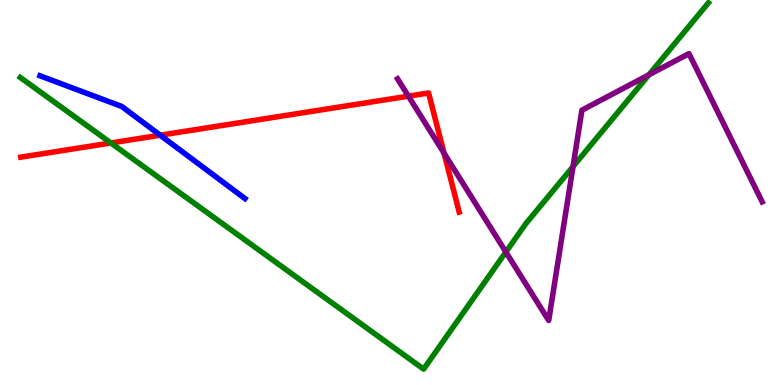[{'lines': ['blue', 'red'], 'intersections': [{'x': 2.07, 'y': 6.49}]}, {'lines': ['green', 'red'], 'intersections': [{'x': 1.43, 'y': 6.29}]}, {'lines': ['purple', 'red'], 'intersections': [{'x': 5.27, 'y': 7.5}, {'x': 5.73, 'y': 6.02}]}, {'lines': ['blue', 'green'], 'intersections': []}, {'lines': ['blue', 'purple'], 'intersections': []}, {'lines': ['green', 'purple'], 'intersections': [{'x': 6.53, 'y': 3.45}, {'x': 7.39, 'y': 5.67}, {'x': 8.37, 'y': 8.06}]}]